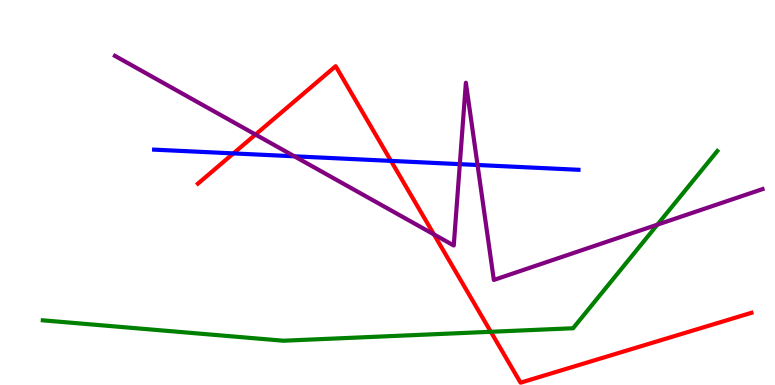[{'lines': ['blue', 'red'], 'intersections': [{'x': 3.01, 'y': 6.02}, {'x': 5.05, 'y': 5.82}]}, {'lines': ['green', 'red'], 'intersections': [{'x': 6.33, 'y': 1.38}]}, {'lines': ['purple', 'red'], 'intersections': [{'x': 3.3, 'y': 6.51}, {'x': 5.6, 'y': 3.91}]}, {'lines': ['blue', 'green'], 'intersections': []}, {'lines': ['blue', 'purple'], 'intersections': [{'x': 3.8, 'y': 5.94}, {'x': 5.93, 'y': 5.74}, {'x': 6.16, 'y': 5.71}]}, {'lines': ['green', 'purple'], 'intersections': [{'x': 8.48, 'y': 4.16}]}]